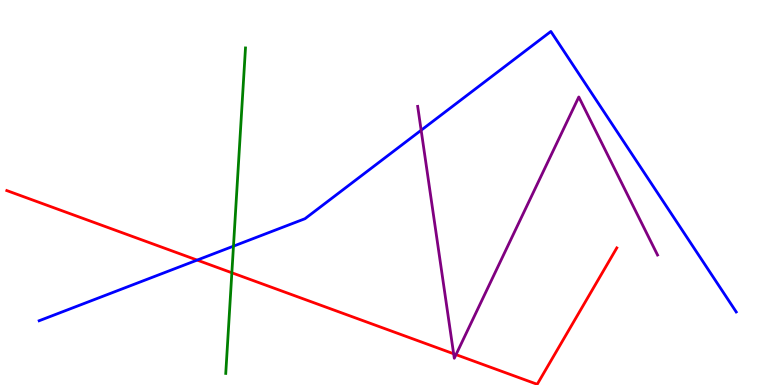[{'lines': ['blue', 'red'], 'intersections': [{'x': 2.54, 'y': 3.24}]}, {'lines': ['green', 'red'], 'intersections': [{'x': 2.99, 'y': 2.92}]}, {'lines': ['purple', 'red'], 'intersections': [{'x': 5.85, 'y': 0.811}, {'x': 5.88, 'y': 0.789}]}, {'lines': ['blue', 'green'], 'intersections': [{'x': 3.01, 'y': 3.61}]}, {'lines': ['blue', 'purple'], 'intersections': [{'x': 5.43, 'y': 6.62}]}, {'lines': ['green', 'purple'], 'intersections': []}]